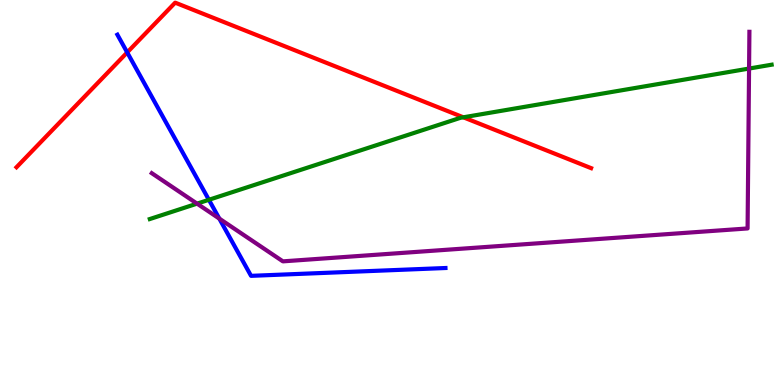[{'lines': ['blue', 'red'], 'intersections': [{'x': 1.64, 'y': 8.64}]}, {'lines': ['green', 'red'], 'intersections': [{'x': 5.98, 'y': 6.95}]}, {'lines': ['purple', 'red'], 'intersections': []}, {'lines': ['blue', 'green'], 'intersections': [{'x': 2.7, 'y': 4.81}]}, {'lines': ['blue', 'purple'], 'intersections': [{'x': 2.83, 'y': 4.32}]}, {'lines': ['green', 'purple'], 'intersections': [{'x': 2.54, 'y': 4.71}, {'x': 9.67, 'y': 8.22}]}]